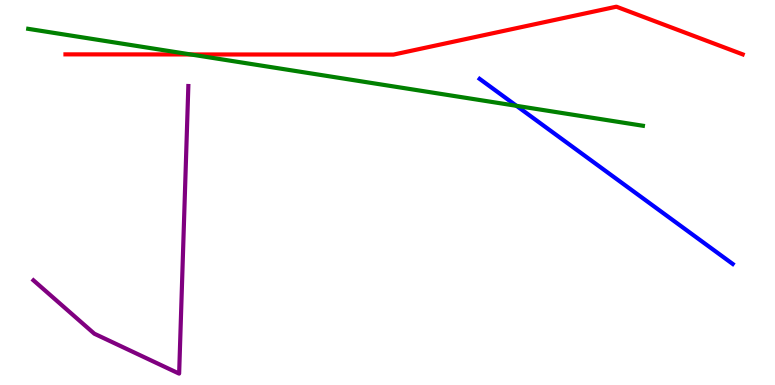[{'lines': ['blue', 'red'], 'intersections': []}, {'lines': ['green', 'red'], 'intersections': [{'x': 2.46, 'y': 8.59}]}, {'lines': ['purple', 'red'], 'intersections': []}, {'lines': ['blue', 'green'], 'intersections': [{'x': 6.66, 'y': 7.25}]}, {'lines': ['blue', 'purple'], 'intersections': []}, {'lines': ['green', 'purple'], 'intersections': []}]